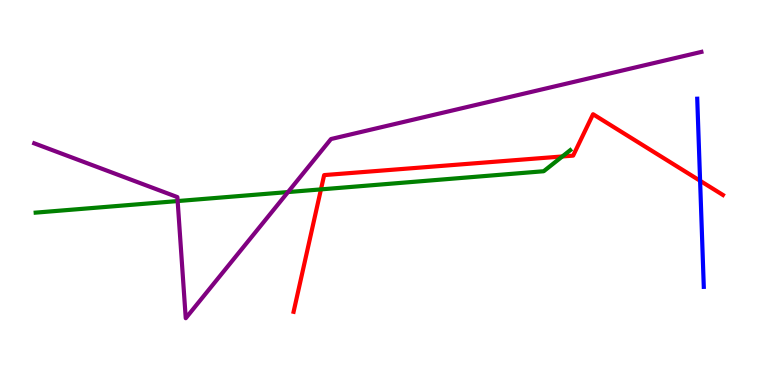[{'lines': ['blue', 'red'], 'intersections': [{'x': 9.03, 'y': 5.3}]}, {'lines': ['green', 'red'], 'intersections': [{'x': 4.14, 'y': 5.08}, {'x': 7.26, 'y': 5.94}]}, {'lines': ['purple', 'red'], 'intersections': []}, {'lines': ['blue', 'green'], 'intersections': []}, {'lines': ['blue', 'purple'], 'intersections': []}, {'lines': ['green', 'purple'], 'intersections': [{'x': 2.29, 'y': 4.78}, {'x': 3.72, 'y': 5.01}]}]